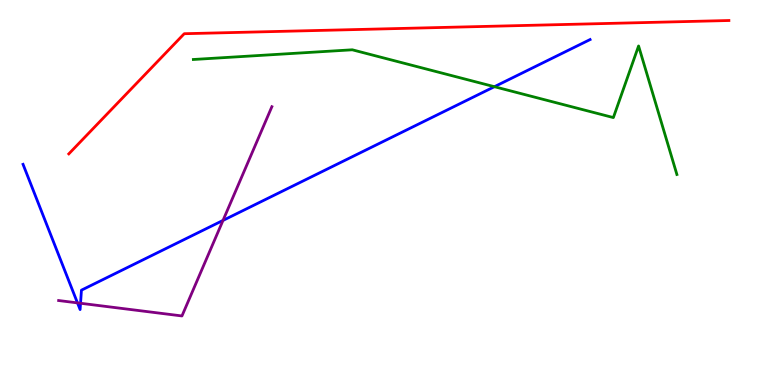[{'lines': ['blue', 'red'], 'intersections': []}, {'lines': ['green', 'red'], 'intersections': []}, {'lines': ['purple', 'red'], 'intersections': []}, {'lines': ['blue', 'green'], 'intersections': [{'x': 6.38, 'y': 7.75}]}, {'lines': ['blue', 'purple'], 'intersections': [{'x': 1.0, 'y': 2.13}, {'x': 1.04, 'y': 2.12}, {'x': 2.88, 'y': 4.27}]}, {'lines': ['green', 'purple'], 'intersections': []}]